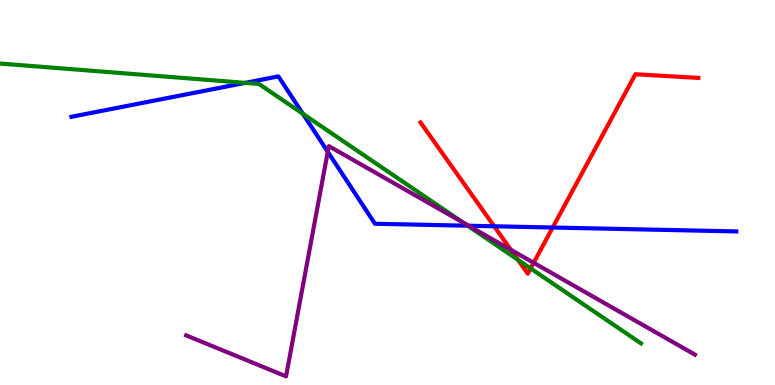[{'lines': ['blue', 'red'], 'intersections': [{'x': 6.38, 'y': 4.12}, {'x': 7.13, 'y': 4.09}]}, {'lines': ['green', 'red'], 'intersections': [{'x': 6.68, 'y': 3.25}, {'x': 6.85, 'y': 3.03}]}, {'lines': ['purple', 'red'], 'intersections': [{'x': 6.59, 'y': 3.51}, {'x': 6.89, 'y': 3.17}]}, {'lines': ['blue', 'green'], 'intersections': [{'x': 3.16, 'y': 7.85}, {'x': 3.91, 'y': 7.04}, {'x': 6.04, 'y': 4.14}]}, {'lines': ['blue', 'purple'], 'intersections': [{'x': 4.23, 'y': 6.06}, {'x': 6.05, 'y': 4.14}]}, {'lines': ['green', 'purple'], 'intersections': [{'x': 5.98, 'y': 4.22}]}]